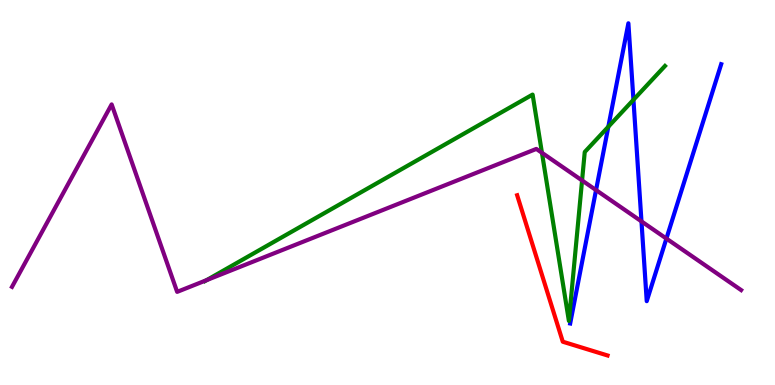[{'lines': ['blue', 'red'], 'intersections': []}, {'lines': ['green', 'red'], 'intersections': []}, {'lines': ['purple', 'red'], 'intersections': []}, {'lines': ['blue', 'green'], 'intersections': [{'x': 7.85, 'y': 6.71}, {'x': 8.17, 'y': 7.41}]}, {'lines': ['blue', 'purple'], 'intersections': [{'x': 7.69, 'y': 5.06}, {'x': 8.28, 'y': 4.25}, {'x': 8.6, 'y': 3.8}]}, {'lines': ['green', 'purple'], 'intersections': [{'x': 2.67, 'y': 2.72}, {'x': 6.99, 'y': 6.03}, {'x': 7.51, 'y': 5.31}]}]